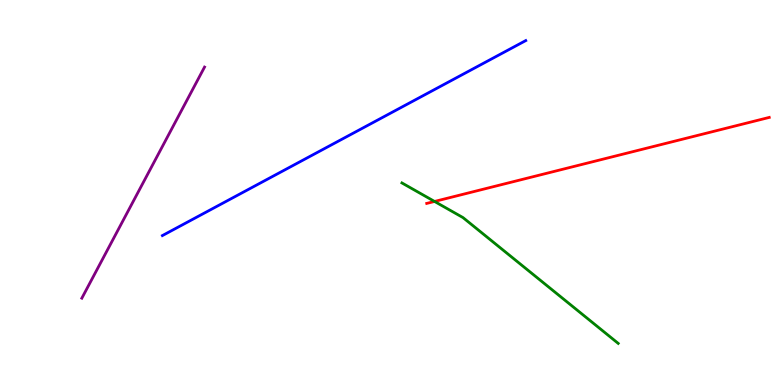[{'lines': ['blue', 'red'], 'intersections': []}, {'lines': ['green', 'red'], 'intersections': [{'x': 5.61, 'y': 4.77}]}, {'lines': ['purple', 'red'], 'intersections': []}, {'lines': ['blue', 'green'], 'intersections': []}, {'lines': ['blue', 'purple'], 'intersections': []}, {'lines': ['green', 'purple'], 'intersections': []}]